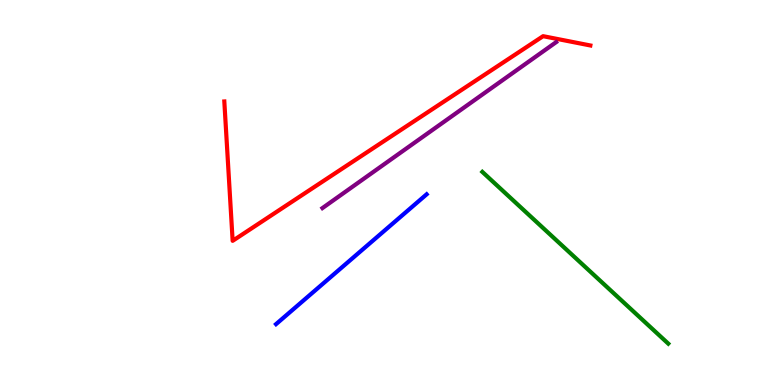[{'lines': ['blue', 'red'], 'intersections': []}, {'lines': ['green', 'red'], 'intersections': []}, {'lines': ['purple', 'red'], 'intersections': []}, {'lines': ['blue', 'green'], 'intersections': []}, {'lines': ['blue', 'purple'], 'intersections': []}, {'lines': ['green', 'purple'], 'intersections': []}]